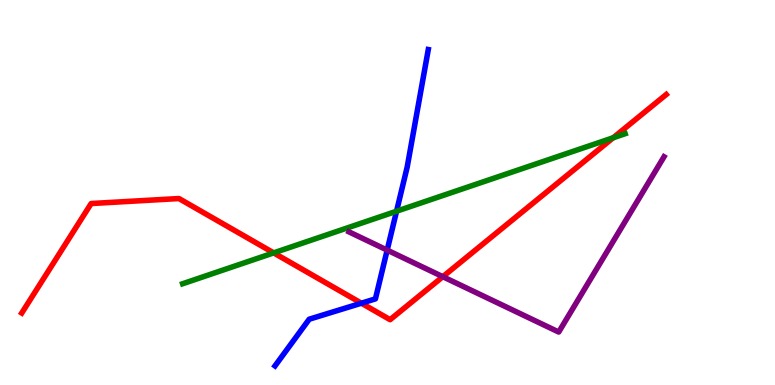[{'lines': ['blue', 'red'], 'intersections': [{'x': 4.66, 'y': 2.12}]}, {'lines': ['green', 'red'], 'intersections': [{'x': 3.53, 'y': 3.43}, {'x': 7.91, 'y': 6.42}]}, {'lines': ['purple', 'red'], 'intersections': [{'x': 5.71, 'y': 2.81}]}, {'lines': ['blue', 'green'], 'intersections': [{'x': 5.12, 'y': 4.51}]}, {'lines': ['blue', 'purple'], 'intersections': [{'x': 5.0, 'y': 3.5}]}, {'lines': ['green', 'purple'], 'intersections': []}]